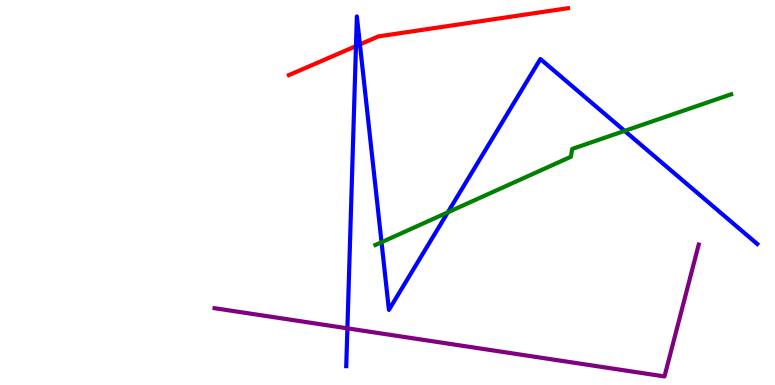[{'lines': ['blue', 'red'], 'intersections': [{'x': 4.59, 'y': 8.8}, {'x': 4.64, 'y': 8.85}]}, {'lines': ['green', 'red'], 'intersections': []}, {'lines': ['purple', 'red'], 'intersections': []}, {'lines': ['blue', 'green'], 'intersections': [{'x': 4.92, 'y': 3.71}, {'x': 5.78, 'y': 4.49}, {'x': 8.06, 'y': 6.6}]}, {'lines': ['blue', 'purple'], 'intersections': [{'x': 4.48, 'y': 1.47}]}, {'lines': ['green', 'purple'], 'intersections': []}]